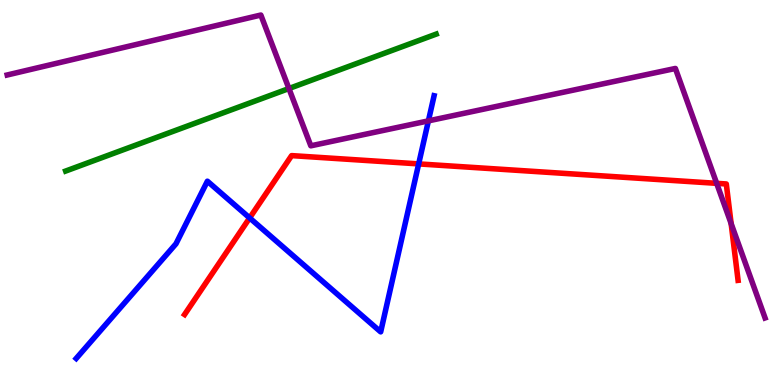[{'lines': ['blue', 'red'], 'intersections': [{'x': 3.22, 'y': 4.34}, {'x': 5.4, 'y': 5.74}]}, {'lines': ['green', 'red'], 'intersections': []}, {'lines': ['purple', 'red'], 'intersections': [{'x': 9.25, 'y': 5.24}, {'x': 9.43, 'y': 4.19}]}, {'lines': ['blue', 'green'], 'intersections': []}, {'lines': ['blue', 'purple'], 'intersections': [{'x': 5.53, 'y': 6.86}]}, {'lines': ['green', 'purple'], 'intersections': [{'x': 3.73, 'y': 7.7}]}]